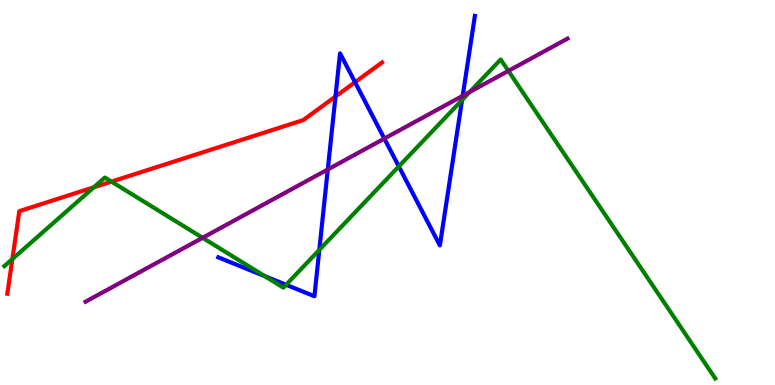[{'lines': ['blue', 'red'], 'intersections': [{'x': 4.33, 'y': 7.49}, {'x': 4.58, 'y': 7.86}]}, {'lines': ['green', 'red'], 'intersections': [{'x': 0.16, 'y': 3.27}, {'x': 1.21, 'y': 5.14}, {'x': 1.44, 'y': 5.28}]}, {'lines': ['purple', 'red'], 'intersections': []}, {'lines': ['blue', 'green'], 'intersections': [{'x': 3.42, 'y': 2.83}, {'x': 3.69, 'y': 2.6}, {'x': 4.12, 'y': 3.51}, {'x': 5.15, 'y': 5.68}, {'x': 5.96, 'y': 7.4}]}, {'lines': ['blue', 'purple'], 'intersections': [{'x': 4.23, 'y': 5.6}, {'x': 4.96, 'y': 6.4}, {'x': 5.97, 'y': 7.51}]}, {'lines': ['green', 'purple'], 'intersections': [{'x': 2.61, 'y': 3.82}, {'x': 6.06, 'y': 7.61}, {'x': 6.56, 'y': 8.16}]}]